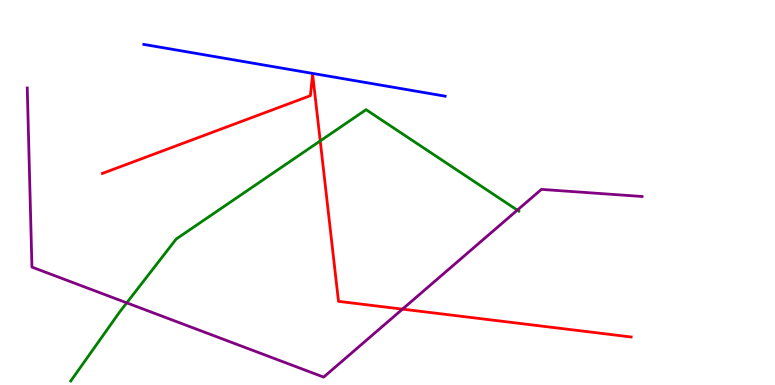[{'lines': ['blue', 'red'], 'intersections': []}, {'lines': ['green', 'red'], 'intersections': [{'x': 4.13, 'y': 6.34}]}, {'lines': ['purple', 'red'], 'intersections': [{'x': 5.19, 'y': 1.97}]}, {'lines': ['blue', 'green'], 'intersections': []}, {'lines': ['blue', 'purple'], 'intersections': []}, {'lines': ['green', 'purple'], 'intersections': [{'x': 1.64, 'y': 2.13}, {'x': 6.68, 'y': 4.54}]}]